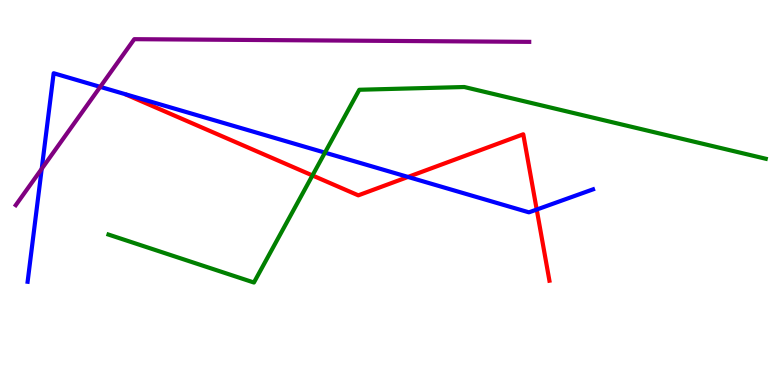[{'lines': ['blue', 'red'], 'intersections': [{'x': 5.26, 'y': 5.4}, {'x': 6.93, 'y': 4.56}]}, {'lines': ['green', 'red'], 'intersections': [{'x': 4.03, 'y': 5.44}]}, {'lines': ['purple', 'red'], 'intersections': []}, {'lines': ['blue', 'green'], 'intersections': [{'x': 4.19, 'y': 6.04}]}, {'lines': ['blue', 'purple'], 'intersections': [{'x': 0.538, 'y': 5.62}, {'x': 1.29, 'y': 7.74}]}, {'lines': ['green', 'purple'], 'intersections': []}]